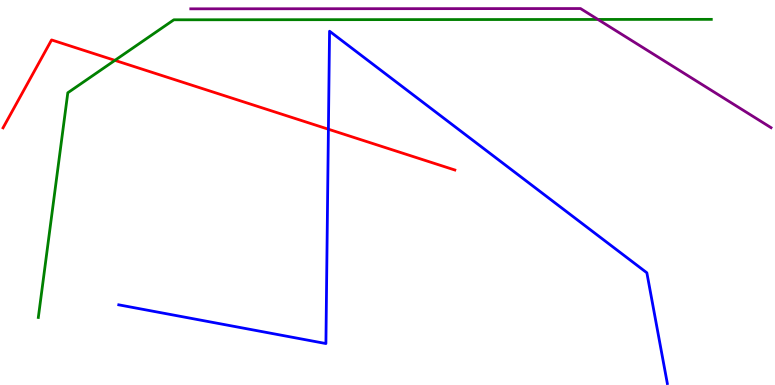[{'lines': ['blue', 'red'], 'intersections': [{'x': 4.24, 'y': 6.64}]}, {'lines': ['green', 'red'], 'intersections': [{'x': 1.48, 'y': 8.43}]}, {'lines': ['purple', 'red'], 'intersections': []}, {'lines': ['blue', 'green'], 'intersections': []}, {'lines': ['blue', 'purple'], 'intersections': []}, {'lines': ['green', 'purple'], 'intersections': [{'x': 7.72, 'y': 9.49}]}]